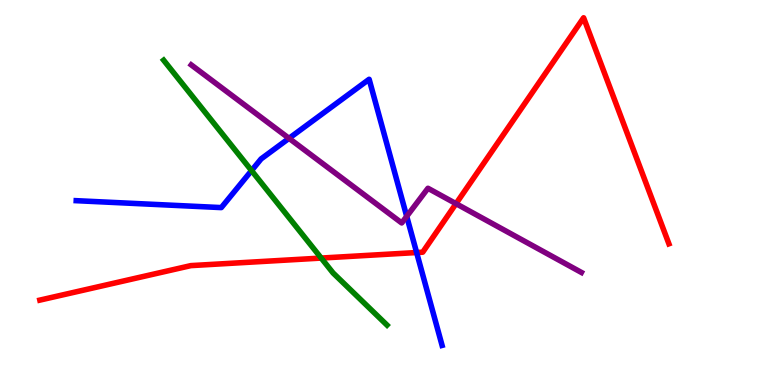[{'lines': ['blue', 'red'], 'intersections': [{'x': 5.38, 'y': 3.44}]}, {'lines': ['green', 'red'], 'intersections': [{'x': 4.14, 'y': 3.3}]}, {'lines': ['purple', 'red'], 'intersections': [{'x': 5.88, 'y': 4.71}]}, {'lines': ['blue', 'green'], 'intersections': [{'x': 3.25, 'y': 5.57}]}, {'lines': ['blue', 'purple'], 'intersections': [{'x': 3.73, 'y': 6.41}, {'x': 5.25, 'y': 4.38}]}, {'lines': ['green', 'purple'], 'intersections': []}]